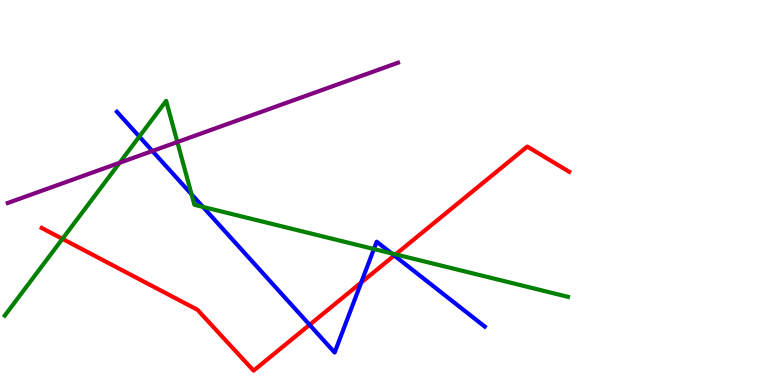[{'lines': ['blue', 'red'], 'intersections': [{'x': 3.99, 'y': 1.56}, {'x': 4.66, 'y': 2.66}, {'x': 5.09, 'y': 3.36}]}, {'lines': ['green', 'red'], 'intersections': [{'x': 0.806, 'y': 3.8}, {'x': 5.1, 'y': 3.39}]}, {'lines': ['purple', 'red'], 'intersections': []}, {'lines': ['blue', 'green'], 'intersections': [{'x': 1.8, 'y': 6.45}, {'x': 2.47, 'y': 4.95}, {'x': 2.62, 'y': 4.63}, {'x': 4.82, 'y': 3.53}, {'x': 5.05, 'y': 3.42}]}, {'lines': ['blue', 'purple'], 'intersections': [{'x': 1.97, 'y': 6.08}]}, {'lines': ['green', 'purple'], 'intersections': [{'x': 1.54, 'y': 5.77}, {'x': 2.29, 'y': 6.31}]}]